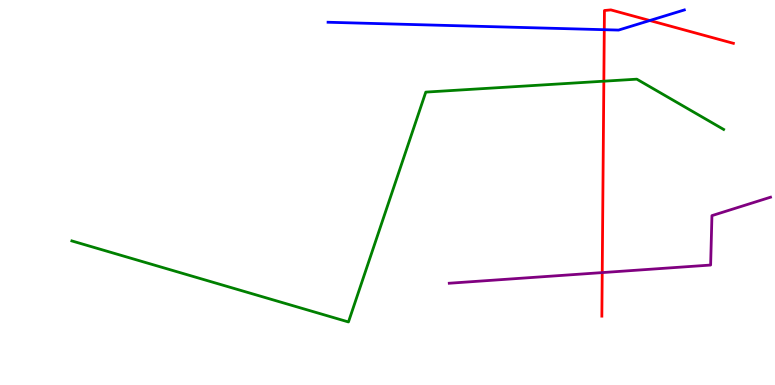[{'lines': ['blue', 'red'], 'intersections': [{'x': 7.8, 'y': 9.23}, {'x': 8.38, 'y': 9.47}]}, {'lines': ['green', 'red'], 'intersections': [{'x': 7.79, 'y': 7.89}]}, {'lines': ['purple', 'red'], 'intersections': [{'x': 7.77, 'y': 2.92}]}, {'lines': ['blue', 'green'], 'intersections': []}, {'lines': ['blue', 'purple'], 'intersections': []}, {'lines': ['green', 'purple'], 'intersections': []}]